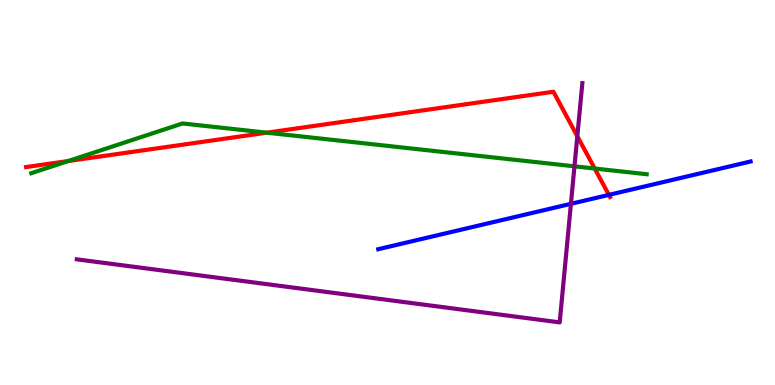[{'lines': ['blue', 'red'], 'intersections': [{'x': 7.86, 'y': 4.94}]}, {'lines': ['green', 'red'], 'intersections': [{'x': 0.881, 'y': 5.82}, {'x': 3.44, 'y': 6.55}, {'x': 7.67, 'y': 5.62}]}, {'lines': ['purple', 'red'], 'intersections': [{'x': 7.45, 'y': 6.46}]}, {'lines': ['blue', 'green'], 'intersections': []}, {'lines': ['blue', 'purple'], 'intersections': [{'x': 7.37, 'y': 4.71}]}, {'lines': ['green', 'purple'], 'intersections': [{'x': 7.41, 'y': 5.68}]}]